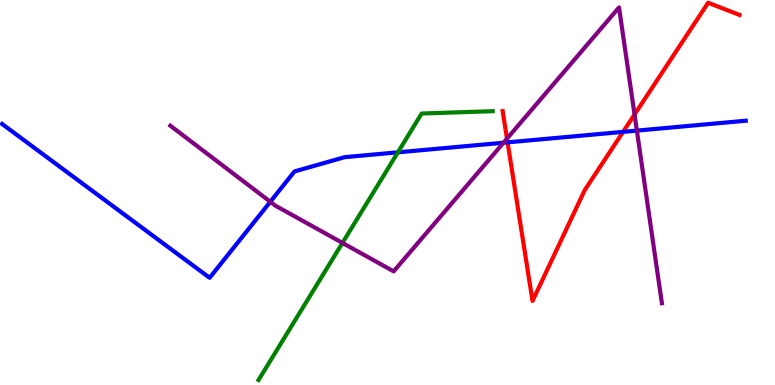[{'lines': ['blue', 'red'], 'intersections': [{'x': 6.55, 'y': 6.3}, {'x': 8.04, 'y': 6.57}]}, {'lines': ['green', 'red'], 'intersections': []}, {'lines': ['purple', 'red'], 'intersections': [{'x': 6.54, 'y': 6.4}, {'x': 8.19, 'y': 7.03}]}, {'lines': ['blue', 'green'], 'intersections': [{'x': 5.13, 'y': 6.04}]}, {'lines': ['blue', 'purple'], 'intersections': [{'x': 3.49, 'y': 4.76}, {'x': 6.5, 'y': 6.29}, {'x': 8.22, 'y': 6.61}]}, {'lines': ['green', 'purple'], 'intersections': [{'x': 4.42, 'y': 3.69}]}]